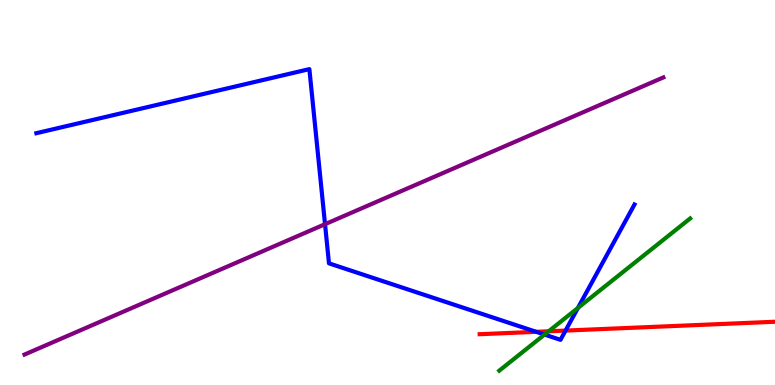[{'lines': ['blue', 'red'], 'intersections': [{'x': 6.92, 'y': 1.38}, {'x': 7.3, 'y': 1.41}]}, {'lines': ['green', 'red'], 'intersections': [{'x': 7.08, 'y': 1.39}]}, {'lines': ['purple', 'red'], 'intersections': []}, {'lines': ['blue', 'green'], 'intersections': [{'x': 7.03, 'y': 1.31}, {'x': 7.46, 'y': 2.0}]}, {'lines': ['blue', 'purple'], 'intersections': [{'x': 4.19, 'y': 4.18}]}, {'lines': ['green', 'purple'], 'intersections': []}]